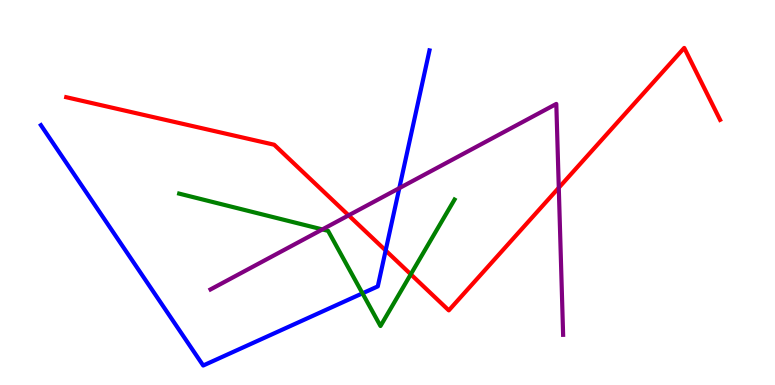[{'lines': ['blue', 'red'], 'intersections': [{'x': 4.98, 'y': 3.49}]}, {'lines': ['green', 'red'], 'intersections': [{'x': 5.3, 'y': 2.88}]}, {'lines': ['purple', 'red'], 'intersections': [{'x': 4.5, 'y': 4.41}, {'x': 7.21, 'y': 5.12}]}, {'lines': ['blue', 'green'], 'intersections': [{'x': 4.68, 'y': 2.38}]}, {'lines': ['blue', 'purple'], 'intersections': [{'x': 5.15, 'y': 5.11}]}, {'lines': ['green', 'purple'], 'intersections': [{'x': 4.16, 'y': 4.04}]}]